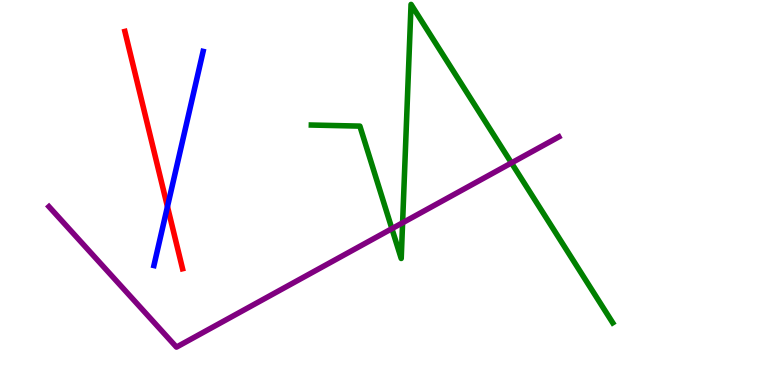[{'lines': ['blue', 'red'], 'intersections': [{'x': 2.16, 'y': 4.63}]}, {'lines': ['green', 'red'], 'intersections': []}, {'lines': ['purple', 'red'], 'intersections': []}, {'lines': ['blue', 'green'], 'intersections': []}, {'lines': ['blue', 'purple'], 'intersections': []}, {'lines': ['green', 'purple'], 'intersections': [{'x': 5.06, 'y': 4.06}, {'x': 5.19, 'y': 4.21}, {'x': 6.6, 'y': 5.77}]}]